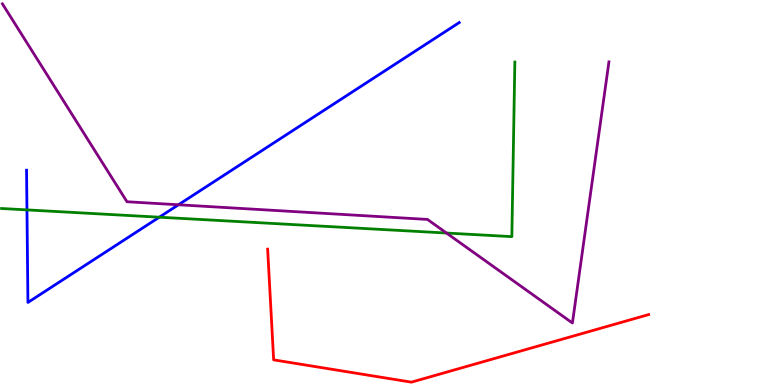[{'lines': ['blue', 'red'], 'intersections': []}, {'lines': ['green', 'red'], 'intersections': []}, {'lines': ['purple', 'red'], 'intersections': []}, {'lines': ['blue', 'green'], 'intersections': [{'x': 0.348, 'y': 4.55}, {'x': 2.06, 'y': 4.36}]}, {'lines': ['blue', 'purple'], 'intersections': [{'x': 2.3, 'y': 4.68}]}, {'lines': ['green', 'purple'], 'intersections': [{'x': 5.76, 'y': 3.95}]}]